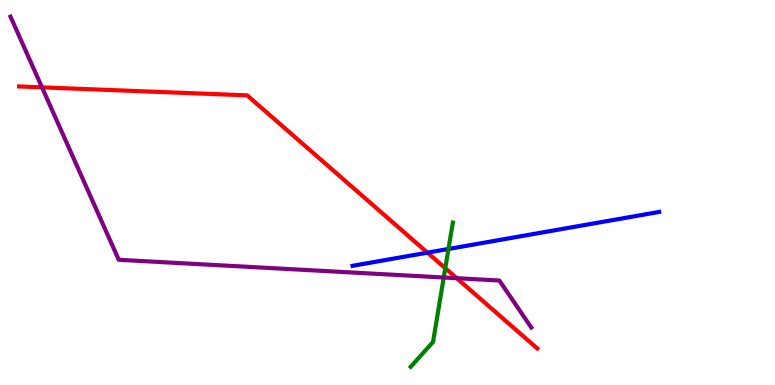[{'lines': ['blue', 'red'], 'intersections': [{'x': 5.52, 'y': 3.44}]}, {'lines': ['green', 'red'], 'intersections': [{'x': 5.75, 'y': 3.03}]}, {'lines': ['purple', 'red'], 'intersections': [{'x': 0.542, 'y': 7.73}, {'x': 5.89, 'y': 2.77}]}, {'lines': ['blue', 'green'], 'intersections': [{'x': 5.79, 'y': 3.53}]}, {'lines': ['blue', 'purple'], 'intersections': []}, {'lines': ['green', 'purple'], 'intersections': [{'x': 5.73, 'y': 2.79}]}]